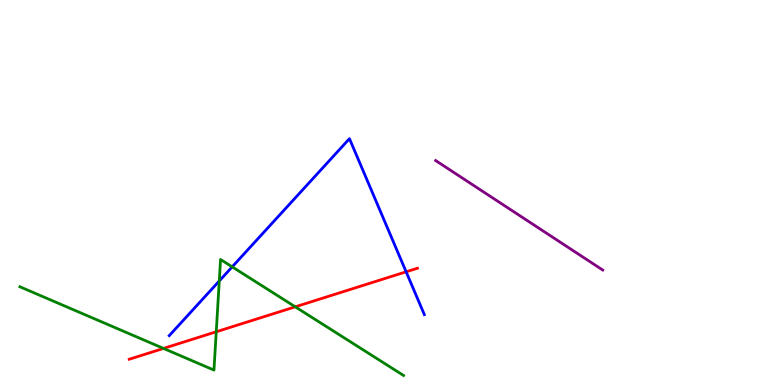[{'lines': ['blue', 'red'], 'intersections': [{'x': 5.24, 'y': 2.94}]}, {'lines': ['green', 'red'], 'intersections': [{'x': 2.11, 'y': 0.95}, {'x': 2.79, 'y': 1.38}, {'x': 3.81, 'y': 2.03}]}, {'lines': ['purple', 'red'], 'intersections': []}, {'lines': ['blue', 'green'], 'intersections': [{'x': 2.83, 'y': 2.7}, {'x': 3.0, 'y': 3.07}]}, {'lines': ['blue', 'purple'], 'intersections': []}, {'lines': ['green', 'purple'], 'intersections': []}]